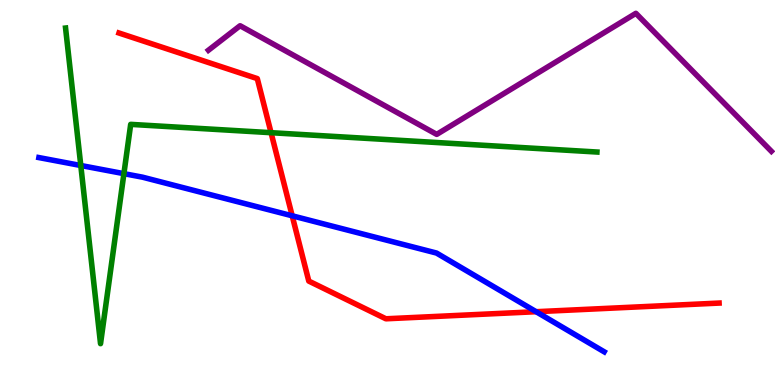[{'lines': ['blue', 'red'], 'intersections': [{'x': 3.77, 'y': 4.39}, {'x': 6.92, 'y': 1.9}]}, {'lines': ['green', 'red'], 'intersections': [{'x': 3.5, 'y': 6.55}]}, {'lines': ['purple', 'red'], 'intersections': []}, {'lines': ['blue', 'green'], 'intersections': [{'x': 1.04, 'y': 5.7}, {'x': 1.6, 'y': 5.49}]}, {'lines': ['blue', 'purple'], 'intersections': []}, {'lines': ['green', 'purple'], 'intersections': []}]